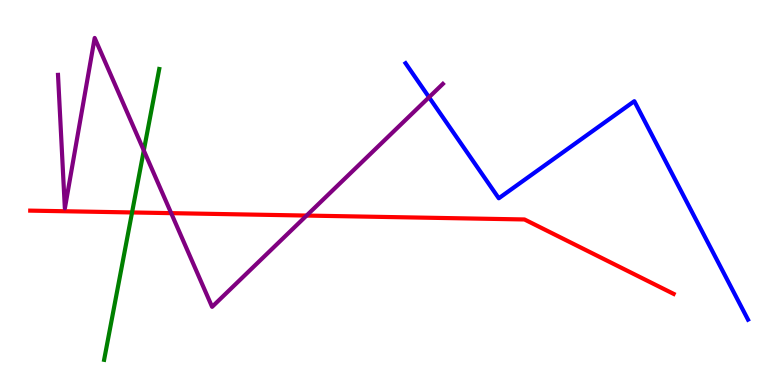[{'lines': ['blue', 'red'], 'intersections': []}, {'lines': ['green', 'red'], 'intersections': [{'x': 1.7, 'y': 4.48}]}, {'lines': ['purple', 'red'], 'intersections': [{'x': 2.21, 'y': 4.46}, {'x': 3.96, 'y': 4.4}]}, {'lines': ['blue', 'green'], 'intersections': []}, {'lines': ['blue', 'purple'], 'intersections': [{'x': 5.54, 'y': 7.47}]}, {'lines': ['green', 'purple'], 'intersections': [{'x': 1.86, 'y': 6.09}]}]